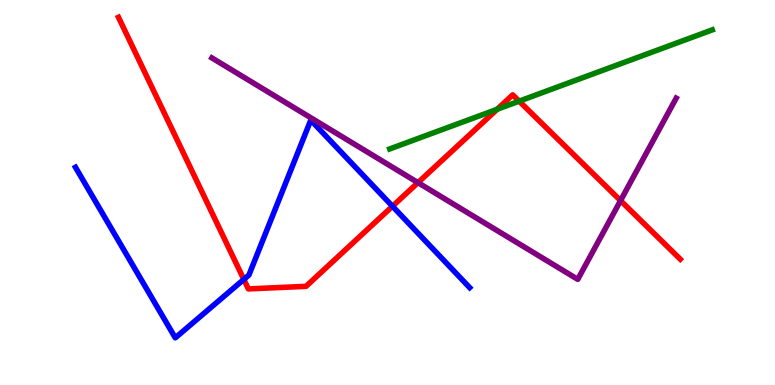[{'lines': ['blue', 'red'], 'intersections': [{'x': 3.15, 'y': 2.74}, {'x': 5.06, 'y': 4.64}]}, {'lines': ['green', 'red'], 'intersections': [{'x': 6.41, 'y': 7.16}, {'x': 6.7, 'y': 7.37}]}, {'lines': ['purple', 'red'], 'intersections': [{'x': 5.39, 'y': 5.26}, {'x': 8.01, 'y': 4.79}]}, {'lines': ['blue', 'green'], 'intersections': []}, {'lines': ['blue', 'purple'], 'intersections': []}, {'lines': ['green', 'purple'], 'intersections': []}]